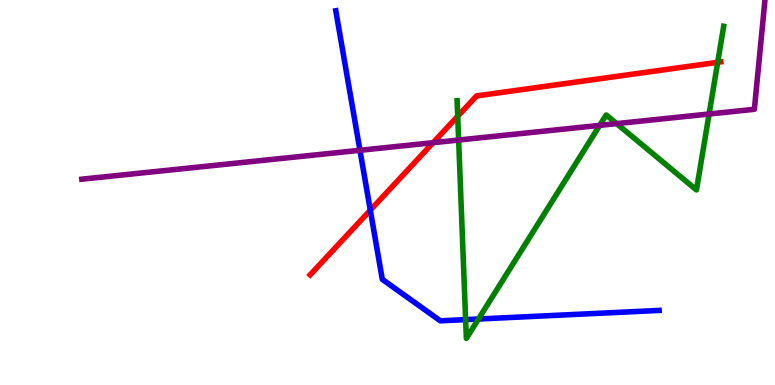[{'lines': ['blue', 'red'], 'intersections': [{'x': 4.78, 'y': 4.54}]}, {'lines': ['green', 'red'], 'intersections': [{'x': 5.91, 'y': 6.98}, {'x': 9.26, 'y': 8.38}]}, {'lines': ['purple', 'red'], 'intersections': [{'x': 5.59, 'y': 6.29}]}, {'lines': ['blue', 'green'], 'intersections': [{'x': 6.01, 'y': 1.7}, {'x': 6.17, 'y': 1.71}]}, {'lines': ['blue', 'purple'], 'intersections': [{'x': 4.64, 'y': 6.1}]}, {'lines': ['green', 'purple'], 'intersections': [{'x': 5.92, 'y': 6.36}, {'x': 7.74, 'y': 6.74}, {'x': 7.96, 'y': 6.79}, {'x': 9.15, 'y': 7.04}]}]